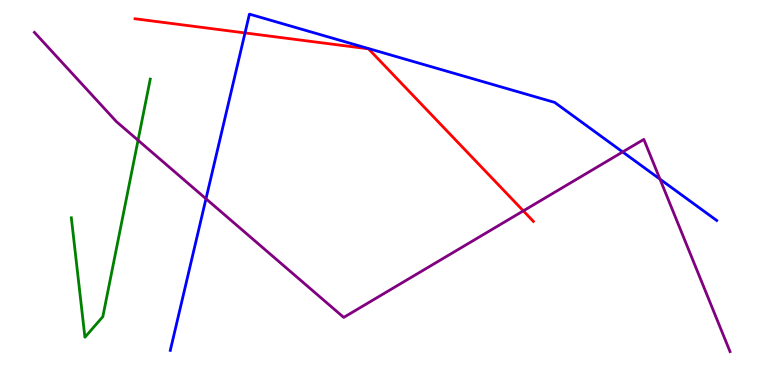[{'lines': ['blue', 'red'], 'intersections': [{'x': 3.16, 'y': 9.14}]}, {'lines': ['green', 'red'], 'intersections': []}, {'lines': ['purple', 'red'], 'intersections': [{'x': 6.75, 'y': 4.52}]}, {'lines': ['blue', 'green'], 'intersections': []}, {'lines': ['blue', 'purple'], 'intersections': [{'x': 2.66, 'y': 4.84}, {'x': 8.03, 'y': 6.05}, {'x': 8.52, 'y': 5.35}]}, {'lines': ['green', 'purple'], 'intersections': [{'x': 1.78, 'y': 6.36}]}]